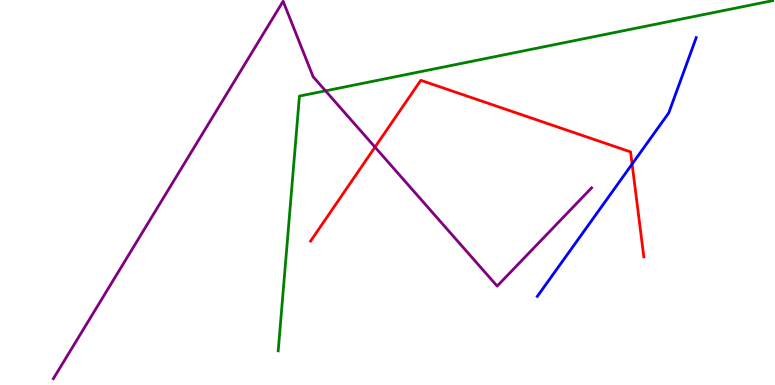[{'lines': ['blue', 'red'], 'intersections': [{'x': 8.16, 'y': 5.74}]}, {'lines': ['green', 'red'], 'intersections': []}, {'lines': ['purple', 'red'], 'intersections': [{'x': 4.84, 'y': 6.18}]}, {'lines': ['blue', 'green'], 'intersections': []}, {'lines': ['blue', 'purple'], 'intersections': []}, {'lines': ['green', 'purple'], 'intersections': [{'x': 4.2, 'y': 7.64}]}]